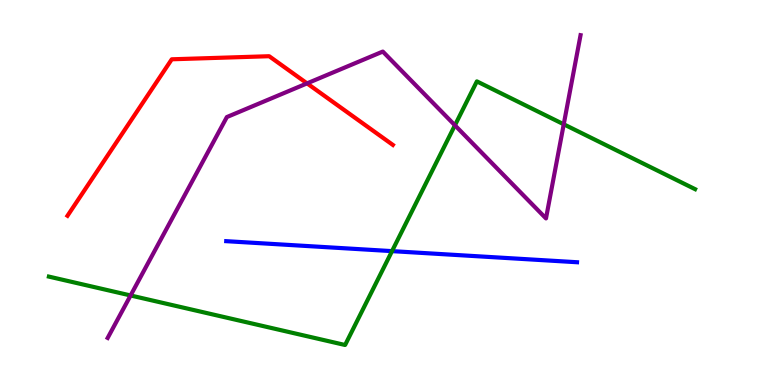[{'lines': ['blue', 'red'], 'intersections': []}, {'lines': ['green', 'red'], 'intersections': []}, {'lines': ['purple', 'red'], 'intersections': [{'x': 3.96, 'y': 7.83}]}, {'lines': ['blue', 'green'], 'intersections': [{'x': 5.06, 'y': 3.48}]}, {'lines': ['blue', 'purple'], 'intersections': []}, {'lines': ['green', 'purple'], 'intersections': [{'x': 1.69, 'y': 2.33}, {'x': 5.87, 'y': 6.75}, {'x': 7.27, 'y': 6.77}]}]